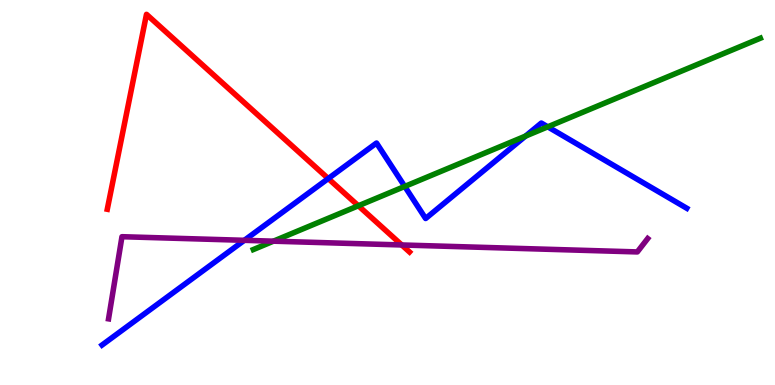[{'lines': ['blue', 'red'], 'intersections': [{'x': 4.24, 'y': 5.36}]}, {'lines': ['green', 'red'], 'intersections': [{'x': 4.62, 'y': 4.66}]}, {'lines': ['purple', 'red'], 'intersections': [{'x': 5.18, 'y': 3.64}]}, {'lines': ['blue', 'green'], 'intersections': [{'x': 5.22, 'y': 5.16}, {'x': 6.78, 'y': 6.47}, {'x': 7.07, 'y': 6.71}]}, {'lines': ['blue', 'purple'], 'intersections': [{'x': 3.15, 'y': 3.76}]}, {'lines': ['green', 'purple'], 'intersections': [{'x': 3.53, 'y': 3.74}]}]